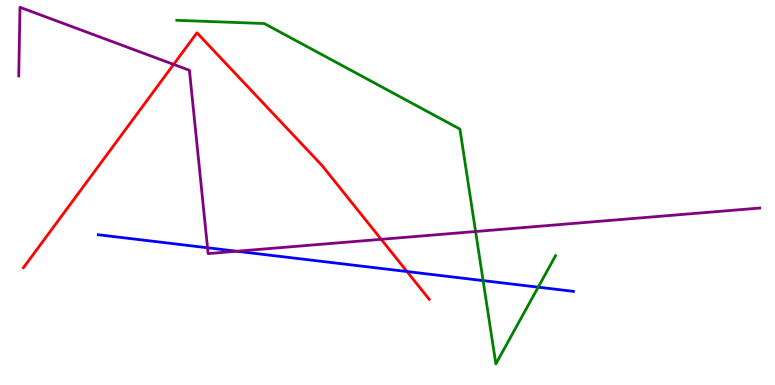[{'lines': ['blue', 'red'], 'intersections': [{'x': 5.25, 'y': 2.95}]}, {'lines': ['green', 'red'], 'intersections': []}, {'lines': ['purple', 'red'], 'intersections': [{'x': 2.24, 'y': 8.33}, {'x': 4.92, 'y': 3.78}]}, {'lines': ['blue', 'green'], 'intersections': [{'x': 6.23, 'y': 2.71}, {'x': 6.94, 'y': 2.54}]}, {'lines': ['blue', 'purple'], 'intersections': [{'x': 2.68, 'y': 3.56}, {'x': 3.05, 'y': 3.47}]}, {'lines': ['green', 'purple'], 'intersections': [{'x': 6.14, 'y': 3.99}]}]